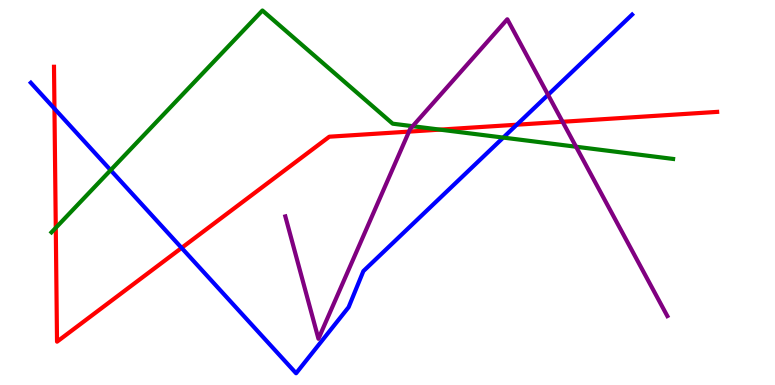[{'lines': ['blue', 'red'], 'intersections': [{'x': 0.703, 'y': 7.18}, {'x': 2.34, 'y': 3.56}, {'x': 6.67, 'y': 6.76}]}, {'lines': ['green', 'red'], 'intersections': [{'x': 0.72, 'y': 4.08}, {'x': 5.68, 'y': 6.63}]}, {'lines': ['purple', 'red'], 'intersections': [{'x': 5.28, 'y': 6.58}, {'x': 7.26, 'y': 6.84}]}, {'lines': ['blue', 'green'], 'intersections': [{'x': 1.43, 'y': 5.58}, {'x': 6.49, 'y': 6.43}]}, {'lines': ['blue', 'purple'], 'intersections': [{'x': 7.07, 'y': 7.54}]}, {'lines': ['green', 'purple'], 'intersections': [{'x': 5.32, 'y': 6.72}, {'x': 7.43, 'y': 6.19}]}]